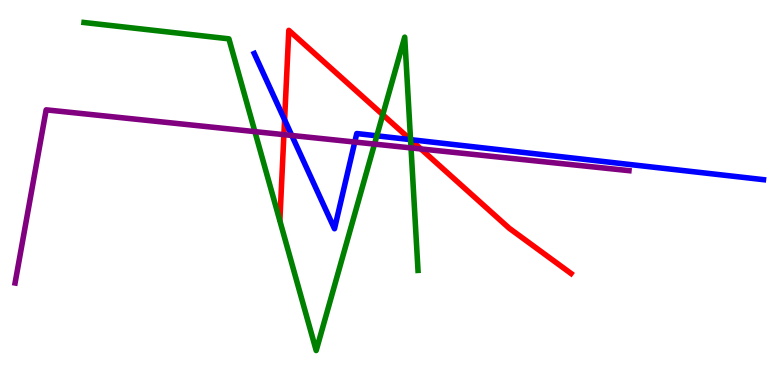[{'lines': ['blue', 'red'], 'intersections': [{'x': 3.67, 'y': 6.89}, {'x': 5.3, 'y': 6.37}]}, {'lines': ['green', 'red'], 'intersections': [{'x': 4.94, 'y': 7.02}, {'x': 5.3, 'y': 6.37}]}, {'lines': ['purple', 'red'], 'intersections': [{'x': 3.66, 'y': 6.5}, {'x': 5.43, 'y': 6.13}]}, {'lines': ['blue', 'green'], 'intersections': [{'x': 4.86, 'y': 6.47}, {'x': 5.3, 'y': 6.37}]}, {'lines': ['blue', 'purple'], 'intersections': [{'x': 3.76, 'y': 6.48}, {'x': 4.58, 'y': 6.31}]}, {'lines': ['green', 'purple'], 'intersections': [{'x': 3.29, 'y': 6.58}, {'x': 4.83, 'y': 6.26}, {'x': 5.3, 'y': 6.16}]}]